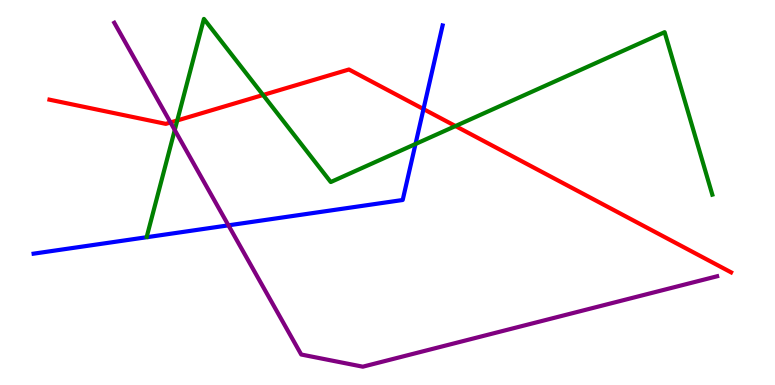[{'lines': ['blue', 'red'], 'intersections': [{'x': 5.46, 'y': 7.17}]}, {'lines': ['green', 'red'], 'intersections': [{'x': 2.29, 'y': 6.87}, {'x': 3.39, 'y': 7.53}, {'x': 5.88, 'y': 6.73}]}, {'lines': ['purple', 'red'], 'intersections': [{'x': 2.2, 'y': 6.82}]}, {'lines': ['blue', 'green'], 'intersections': [{'x': 5.36, 'y': 6.26}]}, {'lines': ['blue', 'purple'], 'intersections': [{'x': 2.95, 'y': 4.15}]}, {'lines': ['green', 'purple'], 'intersections': [{'x': 2.25, 'y': 6.62}]}]